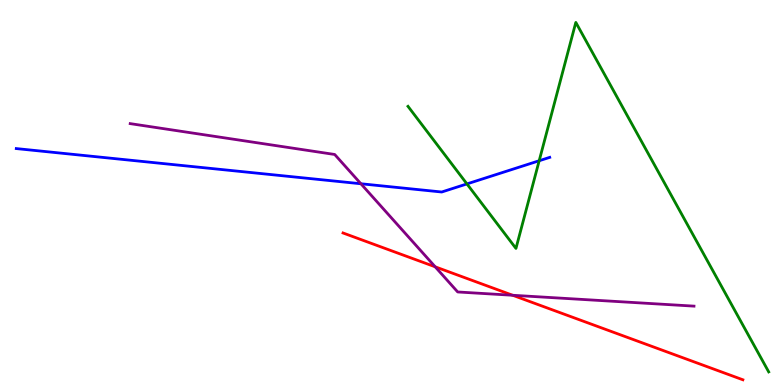[{'lines': ['blue', 'red'], 'intersections': []}, {'lines': ['green', 'red'], 'intersections': []}, {'lines': ['purple', 'red'], 'intersections': [{'x': 5.62, 'y': 3.07}, {'x': 6.62, 'y': 2.33}]}, {'lines': ['blue', 'green'], 'intersections': [{'x': 6.03, 'y': 5.22}, {'x': 6.96, 'y': 5.82}]}, {'lines': ['blue', 'purple'], 'intersections': [{'x': 4.66, 'y': 5.23}]}, {'lines': ['green', 'purple'], 'intersections': []}]